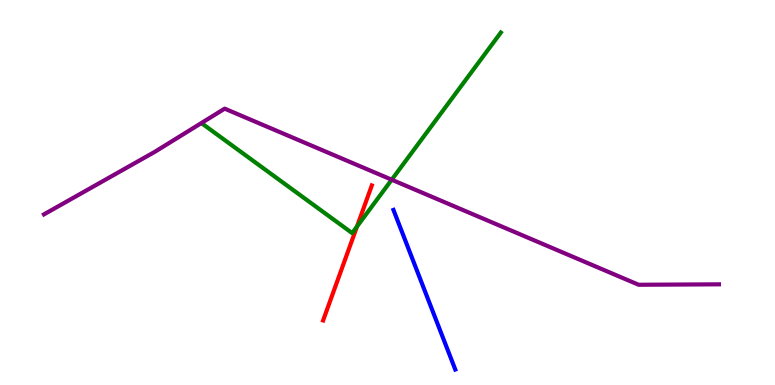[{'lines': ['blue', 'red'], 'intersections': []}, {'lines': ['green', 'red'], 'intersections': [{'x': 4.61, 'y': 4.12}]}, {'lines': ['purple', 'red'], 'intersections': []}, {'lines': ['blue', 'green'], 'intersections': []}, {'lines': ['blue', 'purple'], 'intersections': []}, {'lines': ['green', 'purple'], 'intersections': [{'x': 5.05, 'y': 5.33}]}]